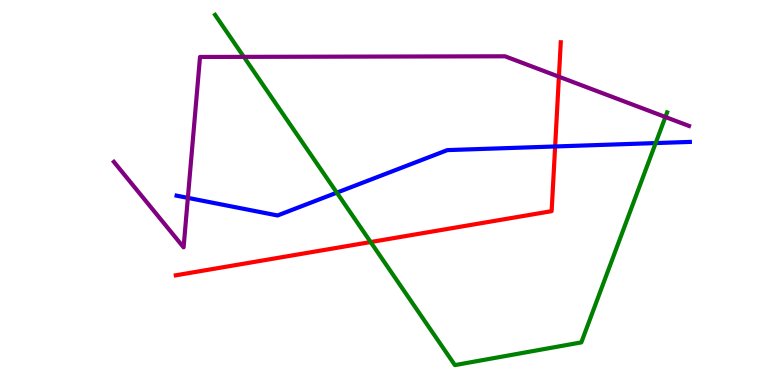[{'lines': ['blue', 'red'], 'intersections': [{'x': 7.16, 'y': 6.2}]}, {'lines': ['green', 'red'], 'intersections': [{'x': 4.78, 'y': 3.71}]}, {'lines': ['purple', 'red'], 'intersections': [{'x': 7.21, 'y': 8.01}]}, {'lines': ['blue', 'green'], 'intersections': [{'x': 4.35, 'y': 5.0}, {'x': 8.46, 'y': 6.28}]}, {'lines': ['blue', 'purple'], 'intersections': [{'x': 2.42, 'y': 4.86}]}, {'lines': ['green', 'purple'], 'intersections': [{'x': 3.15, 'y': 8.52}, {'x': 8.59, 'y': 6.96}]}]